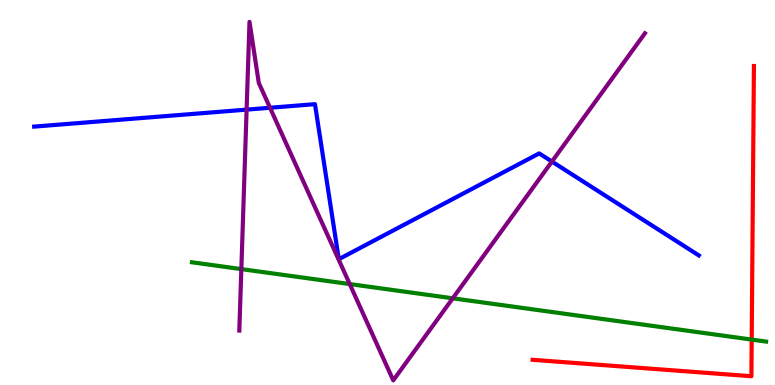[{'lines': ['blue', 'red'], 'intersections': []}, {'lines': ['green', 'red'], 'intersections': [{'x': 9.7, 'y': 1.18}]}, {'lines': ['purple', 'red'], 'intersections': []}, {'lines': ['blue', 'green'], 'intersections': []}, {'lines': ['blue', 'purple'], 'intersections': [{'x': 3.18, 'y': 7.15}, {'x': 3.48, 'y': 7.2}, {'x': 7.12, 'y': 5.8}]}, {'lines': ['green', 'purple'], 'intersections': [{'x': 3.11, 'y': 3.01}, {'x': 4.51, 'y': 2.62}, {'x': 5.84, 'y': 2.25}]}]